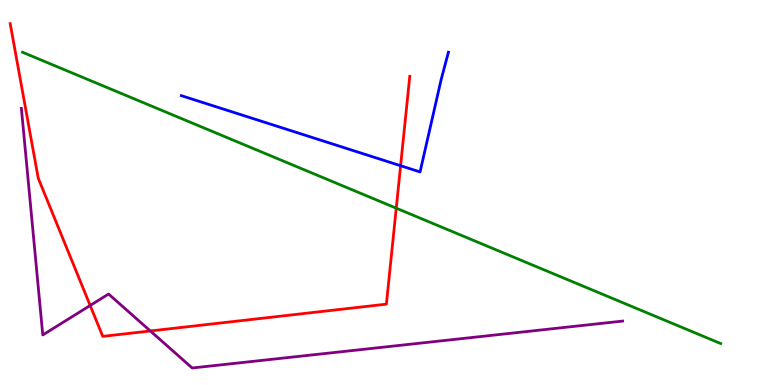[{'lines': ['blue', 'red'], 'intersections': [{'x': 5.17, 'y': 5.7}]}, {'lines': ['green', 'red'], 'intersections': [{'x': 5.11, 'y': 4.59}]}, {'lines': ['purple', 'red'], 'intersections': [{'x': 1.16, 'y': 2.07}, {'x': 1.94, 'y': 1.4}]}, {'lines': ['blue', 'green'], 'intersections': []}, {'lines': ['blue', 'purple'], 'intersections': []}, {'lines': ['green', 'purple'], 'intersections': []}]